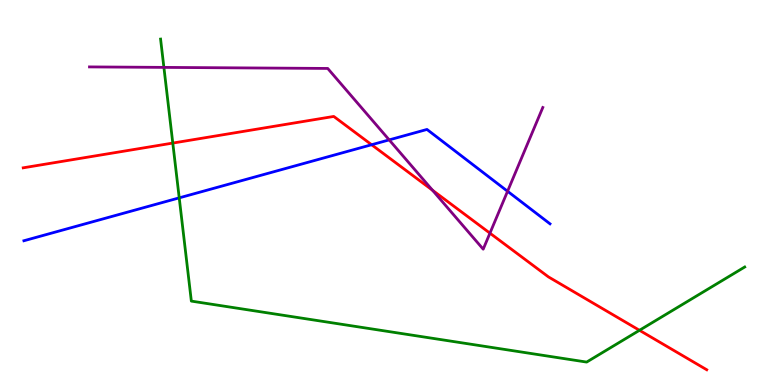[{'lines': ['blue', 'red'], 'intersections': [{'x': 4.8, 'y': 6.24}]}, {'lines': ['green', 'red'], 'intersections': [{'x': 2.23, 'y': 6.28}, {'x': 8.25, 'y': 1.42}]}, {'lines': ['purple', 'red'], 'intersections': [{'x': 5.58, 'y': 5.06}, {'x': 6.32, 'y': 3.94}]}, {'lines': ['blue', 'green'], 'intersections': [{'x': 2.31, 'y': 4.86}]}, {'lines': ['blue', 'purple'], 'intersections': [{'x': 5.02, 'y': 6.37}, {'x': 6.55, 'y': 5.03}]}, {'lines': ['green', 'purple'], 'intersections': [{'x': 2.11, 'y': 8.25}]}]